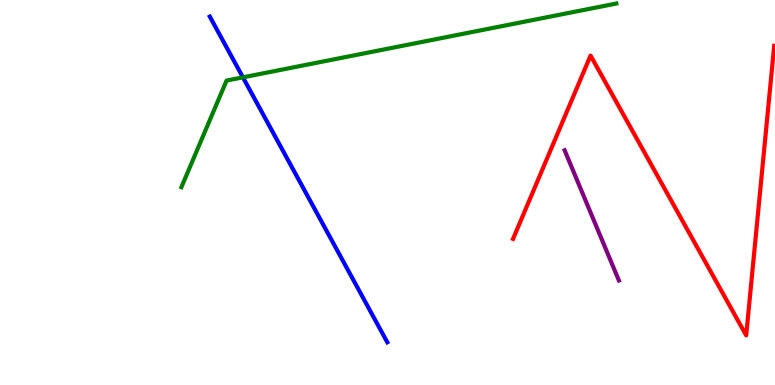[{'lines': ['blue', 'red'], 'intersections': []}, {'lines': ['green', 'red'], 'intersections': []}, {'lines': ['purple', 'red'], 'intersections': []}, {'lines': ['blue', 'green'], 'intersections': [{'x': 3.13, 'y': 7.99}]}, {'lines': ['blue', 'purple'], 'intersections': []}, {'lines': ['green', 'purple'], 'intersections': []}]